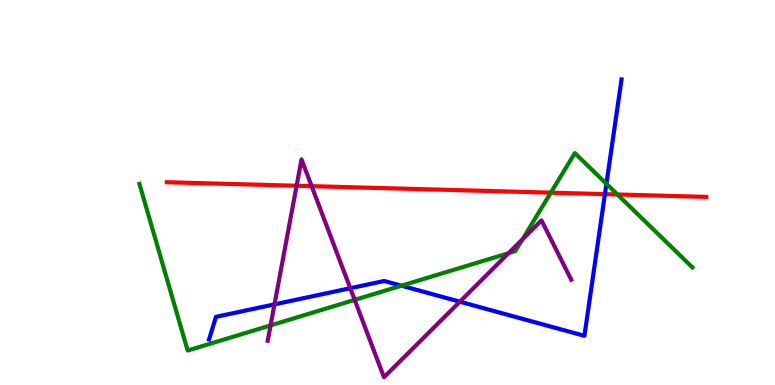[{'lines': ['blue', 'red'], 'intersections': [{'x': 7.81, 'y': 4.96}]}, {'lines': ['green', 'red'], 'intersections': [{'x': 7.11, 'y': 5.0}, {'x': 7.97, 'y': 4.95}]}, {'lines': ['purple', 'red'], 'intersections': [{'x': 3.83, 'y': 5.18}, {'x': 4.02, 'y': 5.16}]}, {'lines': ['blue', 'green'], 'intersections': [{'x': 5.18, 'y': 2.58}, {'x': 7.82, 'y': 5.23}]}, {'lines': ['blue', 'purple'], 'intersections': [{'x': 3.54, 'y': 2.09}, {'x': 4.52, 'y': 2.51}, {'x': 5.93, 'y': 2.16}]}, {'lines': ['green', 'purple'], 'intersections': [{'x': 3.49, 'y': 1.55}, {'x': 4.58, 'y': 2.21}, {'x': 6.56, 'y': 3.42}, {'x': 6.74, 'y': 3.78}]}]